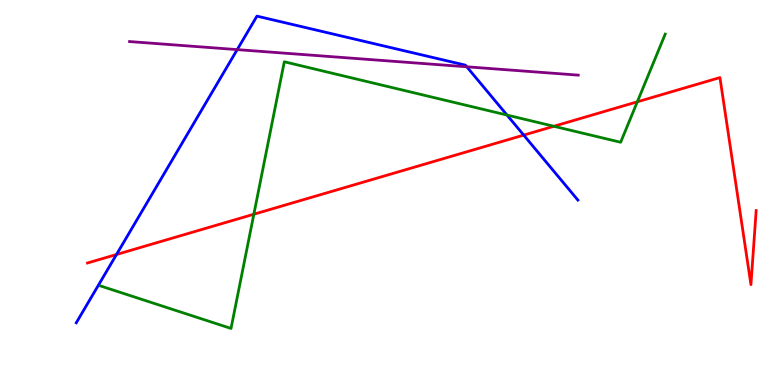[{'lines': ['blue', 'red'], 'intersections': [{'x': 1.5, 'y': 3.39}, {'x': 6.76, 'y': 6.49}]}, {'lines': ['green', 'red'], 'intersections': [{'x': 3.28, 'y': 4.44}, {'x': 7.15, 'y': 6.72}, {'x': 8.22, 'y': 7.36}]}, {'lines': ['purple', 'red'], 'intersections': []}, {'lines': ['blue', 'green'], 'intersections': [{'x': 6.54, 'y': 7.01}]}, {'lines': ['blue', 'purple'], 'intersections': [{'x': 3.06, 'y': 8.71}, {'x': 6.02, 'y': 8.27}]}, {'lines': ['green', 'purple'], 'intersections': []}]